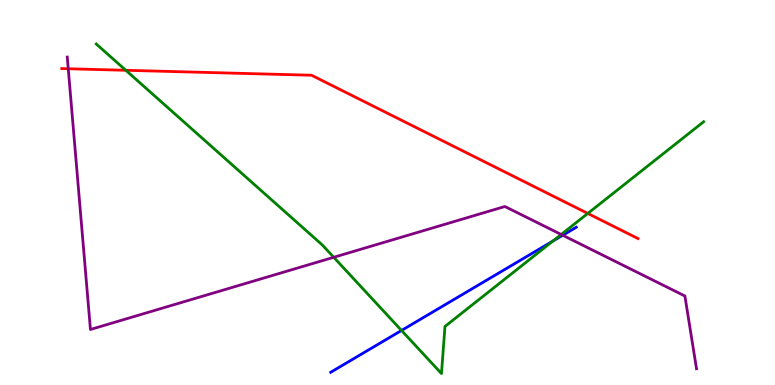[{'lines': ['blue', 'red'], 'intersections': []}, {'lines': ['green', 'red'], 'intersections': [{'x': 1.62, 'y': 8.17}, {'x': 7.58, 'y': 4.46}]}, {'lines': ['purple', 'red'], 'intersections': [{'x': 0.881, 'y': 8.21}]}, {'lines': ['blue', 'green'], 'intersections': [{'x': 5.18, 'y': 1.42}, {'x': 7.13, 'y': 3.74}]}, {'lines': ['blue', 'purple'], 'intersections': [{'x': 7.26, 'y': 3.89}]}, {'lines': ['green', 'purple'], 'intersections': [{'x': 4.31, 'y': 3.32}, {'x': 7.24, 'y': 3.91}]}]